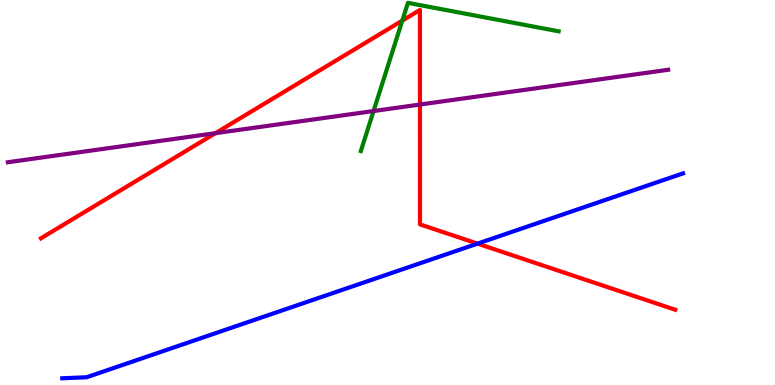[{'lines': ['blue', 'red'], 'intersections': [{'x': 6.16, 'y': 3.67}]}, {'lines': ['green', 'red'], 'intersections': [{'x': 5.19, 'y': 9.46}]}, {'lines': ['purple', 'red'], 'intersections': [{'x': 2.78, 'y': 6.54}, {'x': 5.42, 'y': 7.28}]}, {'lines': ['blue', 'green'], 'intersections': []}, {'lines': ['blue', 'purple'], 'intersections': []}, {'lines': ['green', 'purple'], 'intersections': [{'x': 4.82, 'y': 7.12}]}]